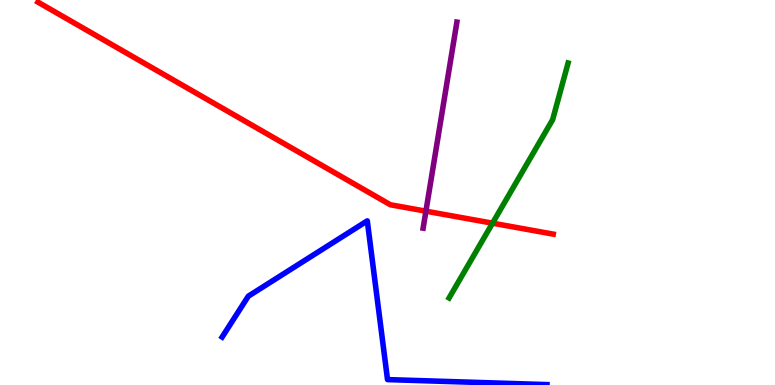[{'lines': ['blue', 'red'], 'intersections': []}, {'lines': ['green', 'red'], 'intersections': [{'x': 6.36, 'y': 4.2}]}, {'lines': ['purple', 'red'], 'intersections': [{'x': 5.5, 'y': 4.51}]}, {'lines': ['blue', 'green'], 'intersections': []}, {'lines': ['blue', 'purple'], 'intersections': []}, {'lines': ['green', 'purple'], 'intersections': []}]